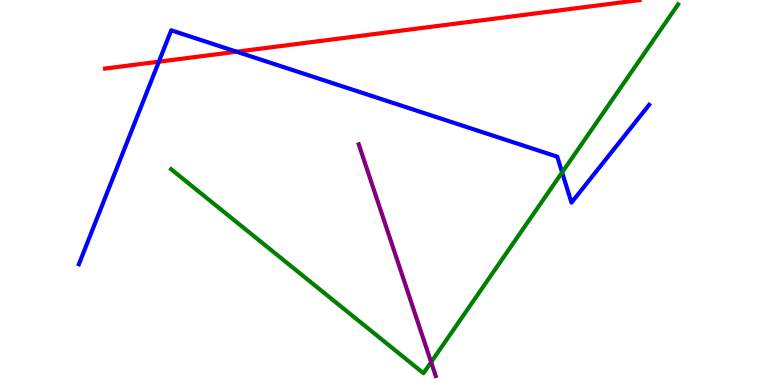[{'lines': ['blue', 'red'], 'intersections': [{'x': 2.05, 'y': 8.4}, {'x': 3.05, 'y': 8.66}]}, {'lines': ['green', 'red'], 'intersections': []}, {'lines': ['purple', 'red'], 'intersections': []}, {'lines': ['blue', 'green'], 'intersections': [{'x': 7.25, 'y': 5.52}]}, {'lines': ['blue', 'purple'], 'intersections': []}, {'lines': ['green', 'purple'], 'intersections': [{'x': 5.56, 'y': 0.594}]}]